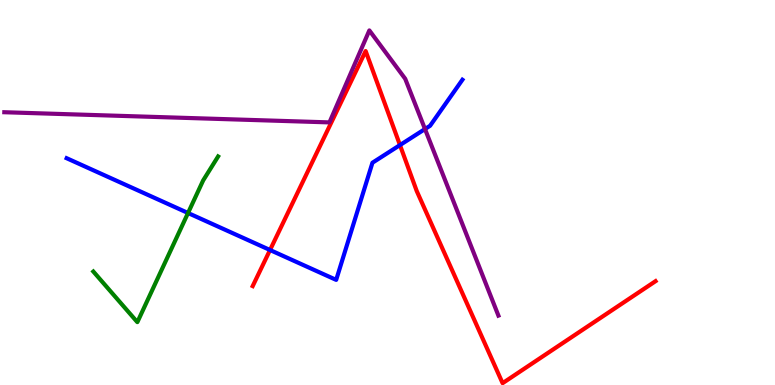[{'lines': ['blue', 'red'], 'intersections': [{'x': 3.48, 'y': 3.51}, {'x': 5.16, 'y': 6.23}]}, {'lines': ['green', 'red'], 'intersections': []}, {'lines': ['purple', 'red'], 'intersections': []}, {'lines': ['blue', 'green'], 'intersections': [{'x': 2.43, 'y': 4.47}]}, {'lines': ['blue', 'purple'], 'intersections': [{'x': 5.48, 'y': 6.65}]}, {'lines': ['green', 'purple'], 'intersections': []}]